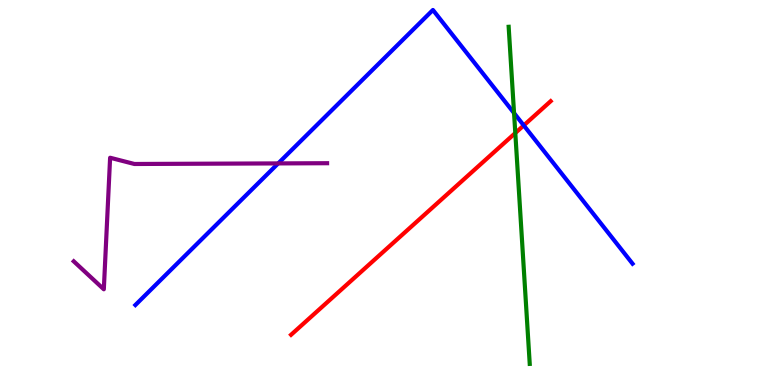[{'lines': ['blue', 'red'], 'intersections': [{'x': 6.76, 'y': 6.74}]}, {'lines': ['green', 'red'], 'intersections': [{'x': 6.65, 'y': 6.54}]}, {'lines': ['purple', 'red'], 'intersections': []}, {'lines': ['blue', 'green'], 'intersections': [{'x': 6.63, 'y': 7.06}]}, {'lines': ['blue', 'purple'], 'intersections': [{'x': 3.59, 'y': 5.76}]}, {'lines': ['green', 'purple'], 'intersections': []}]